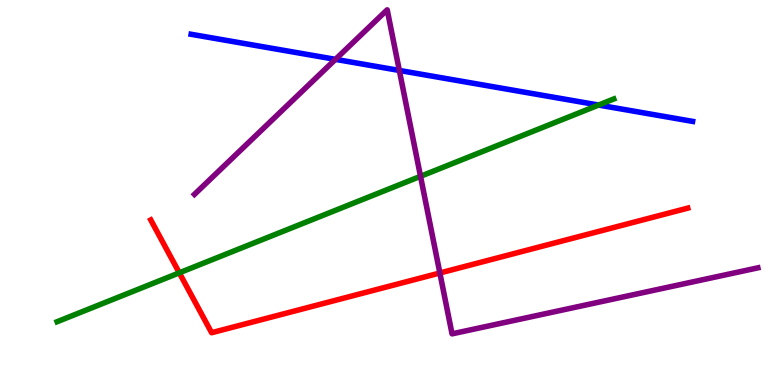[{'lines': ['blue', 'red'], 'intersections': []}, {'lines': ['green', 'red'], 'intersections': [{'x': 2.31, 'y': 2.91}]}, {'lines': ['purple', 'red'], 'intersections': [{'x': 5.68, 'y': 2.91}]}, {'lines': ['blue', 'green'], 'intersections': [{'x': 7.72, 'y': 7.27}]}, {'lines': ['blue', 'purple'], 'intersections': [{'x': 4.33, 'y': 8.46}, {'x': 5.15, 'y': 8.17}]}, {'lines': ['green', 'purple'], 'intersections': [{'x': 5.43, 'y': 5.42}]}]